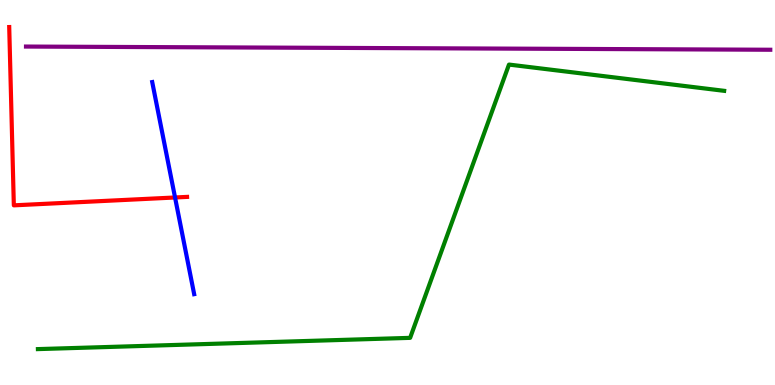[{'lines': ['blue', 'red'], 'intersections': [{'x': 2.26, 'y': 4.87}]}, {'lines': ['green', 'red'], 'intersections': []}, {'lines': ['purple', 'red'], 'intersections': []}, {'lines': ['blue', 'green'], 'intersections': []}, {'lines': ['blue', 'purple'], 'intersections': []}, {'lines': ['green', 'purple'], 'intersections': []}]